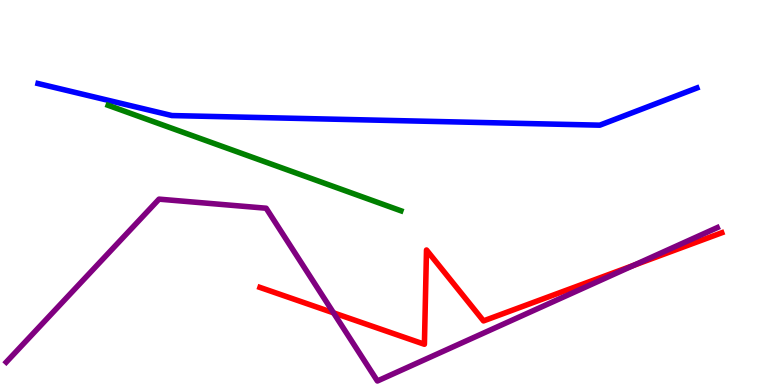[{'lines': ['blue', 'red'], 'intersections': []}, {'lines': ['green', 'red'], 'intersections': []}, {'lines': ['purple', 'red'], 'intersections': [{'x': 4.3, 'y': 1.87}, {'x': 8.18, 'y': 3.11}]}, {'lines': ['blue', 'green'], 'intersections': []}, {'lines': ['blue', 'purple'], 'intersections': []}, {'lines': ['green', 'purple'], 'intersections': []}]